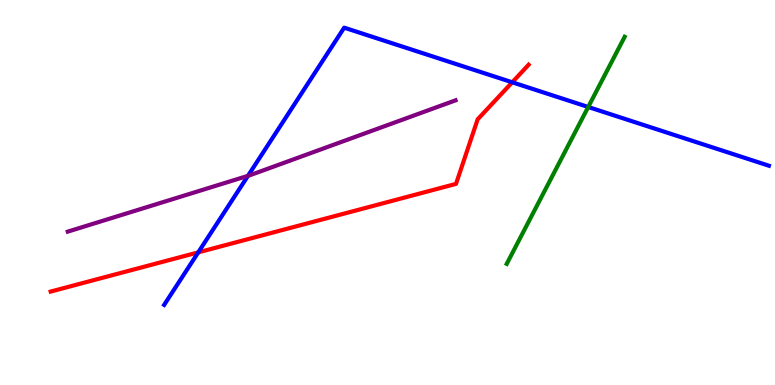[{'lines': ['blue', 'red'], 'intersections': [{'x': 2.56, 'y': 3.45}, {'x': 6.61, 'y': 7.86}]}, {'lines': ['green', 'red'], 'intersections': []}, {'lines': ['purple', 'red'], 'intersections': []}, {'lines': ['blue', 'green'], 'intersections': [{'x': 7.59, 'y': 7.22}]}, {'lines': ['blue', 'purple'], 'intersections': [{'x': 3.2, 'y': 5.43}]}, {'lines': ['green', 'purple'], 'intersections': []}]